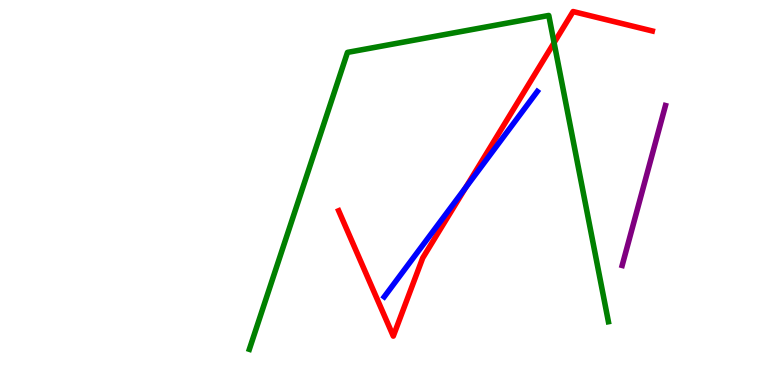[{'lines': ['blue', 'red'], 'intersections': [{'x': 6.01, 'y': 5.13}]}, {'lines': ['green', 'red'], 'intersections': [{'x': 7.15, 'y': 8.89}]}, {'lines': ['purple', 'red'], 'intersections': []}, {'lines': ['blue', 'green'], 'intersections': []}, {'lines': ['blue', 'purple'], 'intersections': []}, {'lines': ['green', 'purple'], 'intersections': []}]